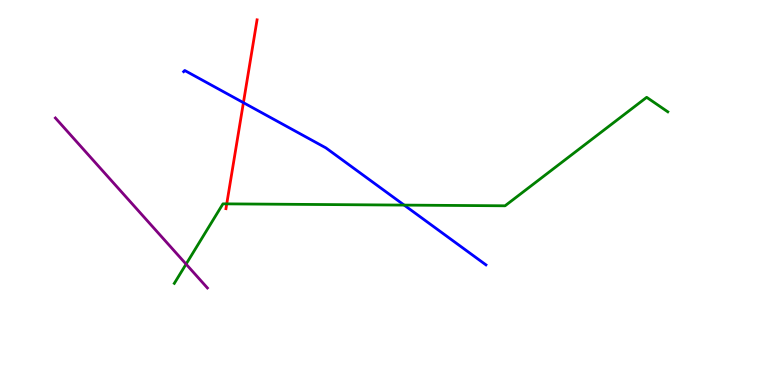[{'lines': ['blue', 'red'], 'intersections': [{'x': 3.14, 'y': 7.33}]}, {'lines': ['green', 'red'], 'intersections': [{'x': 2.93, 'y': 4.7}]}, {'lines': ['purple', 'red'], 'intersections': []}, {'lines': ['blue', 'green'], 'intersections': [{'x': 5.22, 'y': 4.67}]}, {'lines': ['blue', 'purple'], 'intersections': []}, {'lines': ['green', 'purple'], 'intersections': [{'x': 2.4, 'y': 3.14}]}]